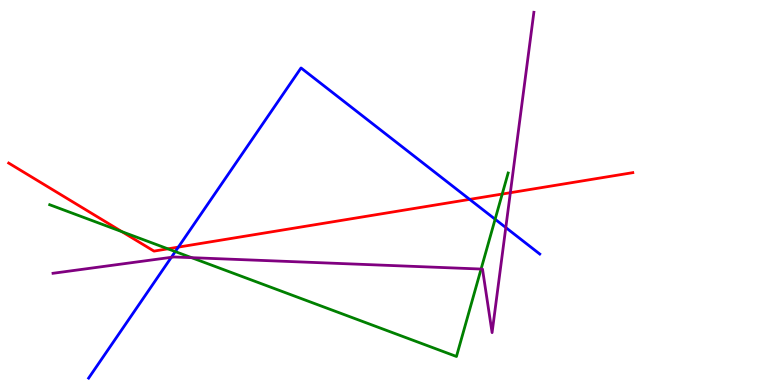[{'lines': ['blue', 'red'], 'intersections': [{'x': 2.3, 'y': 3.58}, {'x': 6.06, 'y': 4.82}]}, {'lines': ['green', 'red'], 'intersections': [{'x': 1.57, 'y': 3.98}, {'x': 2.17, 'y': 3.54}, {'x': 6.48, 'y': 4.96}]}, {'lines': ['purple', 'red'], 'intersections': [{'x': 6.59, 'y': 4.99}]}, {'lines': ['blue', 'green'], 'intersections': [{'x': 2.26, 'y': 3.47}, {'x': 6.39, 'y': 4.31}]}, {'lines': ['blue', 'purple'], 'intersections': [{'x': 2.21, 'y': 3.32}, {'x': 6.53, 'y': 4.09}]}, {'lines': ['green', 'purple'], 'intersections': [{'x': 2.47, 'y': 3.31}, {'x': 6.21, 'y': 3.01}]}]